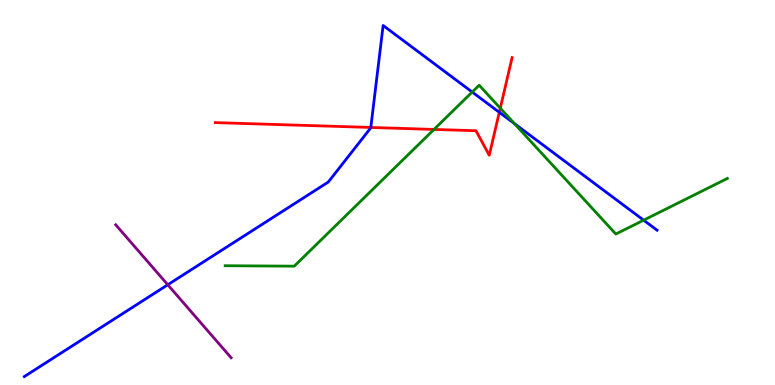[{'lines': ['blue', 'red'], 'intersections': [{'x': 4.78, 'y': 6.69}, {'x': 6.44, 'y': 7.08}]}, {'lines': ['green', 'red'], 'intersections': [{'x': 5.6, 'y': 6.64}, {'x': 6.46, 'y': 7.19}]}, {'lines': ['purple', 'red'], 'intersections': []}, {'lines': ['blue', 'green'], 'intersections': [{'x': 6.09, 'y': 7.61}, {'x': 6.64, 'y': 6.79}, {'x': 8.31, 'y': 4.28}]}, {'lines': ['blue', 'purple'], 'intersections': [{'x': 2.16, 'y': 2.6}]}, {'lines': ['green', 'purple'], 'intersections': []}]